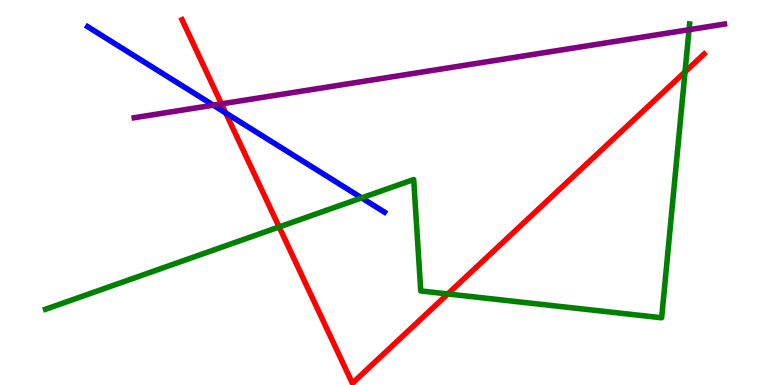[{'lines': ['blue', 'red'], 'intersections': [{'x': 2.91, 'y': 7.07}]}, {'lines': ['green', 'red'], 'intersections': [{'x': 3.6, 'y': 4.11}, {'x': 5.78, 'y': 2.36}, {'x': 8.84, 'y': 8.13}]}, {'lines': ['purple', 'red'], 'intersections': [{'x': 2.86, 'y': 7.3}]}, {'lines': ['blue', 'green'], 'intersections': [{'x': 4.67, 'y': 4.86}]}, {'lines': ['blue', 'purple'], 'intersections': [{'x': 2.75, 'y': 7.27}]}, {'lines': ['green', 'purple'], 'intersections': [{'x': 8.89, 'y': 9.23}]}]